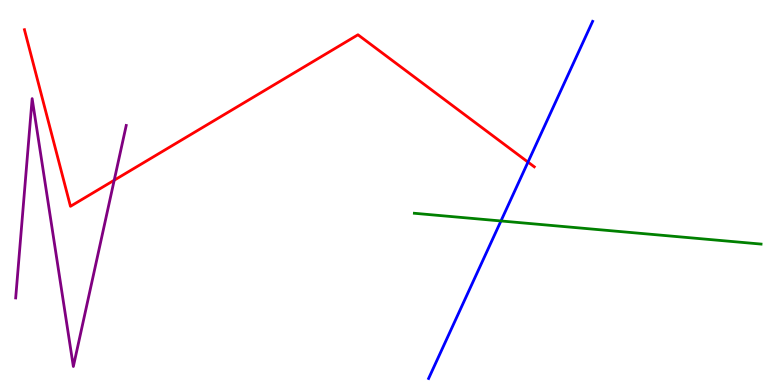[{'lines': ['blue', 'red'], 'intersections': [{'x': 6.81, 'y': 5.79}]}, {'lines': ['green', 'red'], 'intersections': []}, {'lines': ['purple', 'red'], 'intersections': [{'x': 1.47, 'y': 5.32}]}, {'lines': ['blue', 'green'], 'intersections': [{'x': 6.46, 'y': 4.26}]}, {'lines': ['blue', 'purple'], 'intersections': []}, {'lines': ['green', 'purple'], 'intersections': []}]